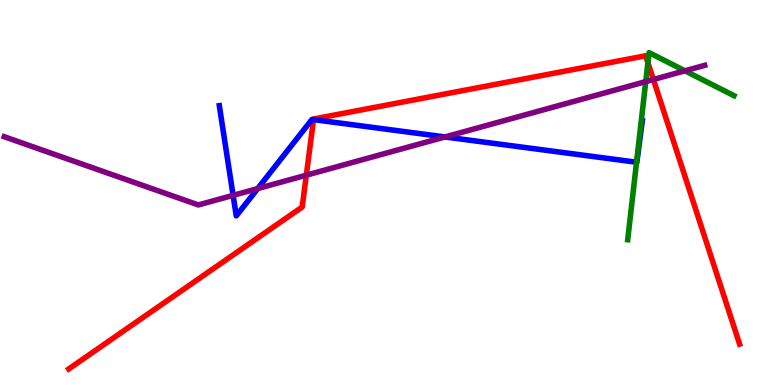[{'lines': ['blue', 'red'], 'intersections': [{'x': 4.05, 'y': 6.89}]}, {'lines': ['green', 'red'], 'intersections': [{'x': 8.36, 'y': 8.37}]}, {'lines': ['purple', 'red'], 'intersections': [{'x': 3.95, 'y': 5.45}, {'x': 8.43, 'y': 7.94}]}, {'lines': ['blue', 'green'], 'intersections': [{'x': 8.21, 'y': 5.79}]}, {'lines': ['blue', 'purple'], 'intersections': [{'x': 3.01, 'y': 4.93}, {'x': 3.33, 'y': 5.1}, {'x': 5.74, 'y': 6.44}]}, {'lines': ['green', 'purple'], 'intersections': [{'x': 8.33, 'y': 7.88}, {'x': 8.84, 'y': 8.16}]}]